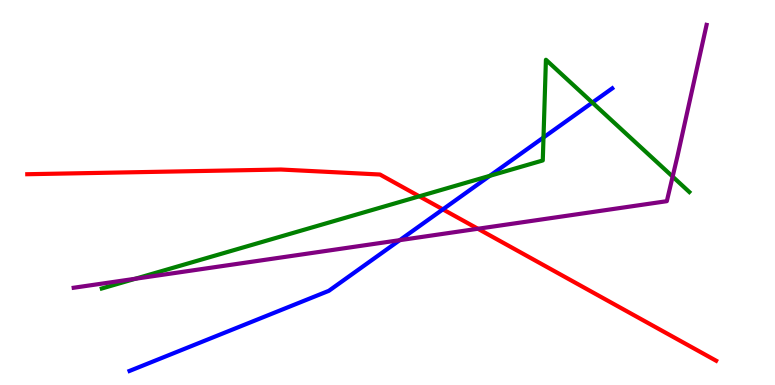[{'lines': ['blue', 'red'], 'intersections': [{'x': 5.71, 'y': 4.56}]}, {'lines': ['green', 'red'], 'intersections': [{'x': 5.41, 'y': 4.9}]}, {'lines': ['purple', 'red'], 'intersections': [{'x': 6.17, 'y': 4.06}]}, {'lines': ['blue', 'green'], 'intersections': [{'x': 6.32, 'y': 5.43}, {'x': 7.01, 'y': 6.43}, {'x': 7.64, 'y': 7.34}]}, {'lines': ['blue', 'purple'], 'intersections': [{'x': 5.16, 'y': 3.76}]}, {'lines': ['green', 'purple'], 'intersections': [{'x': 1.75, 'y': 2.76}, {'x': 8.68, 'y': 5.41}]}]